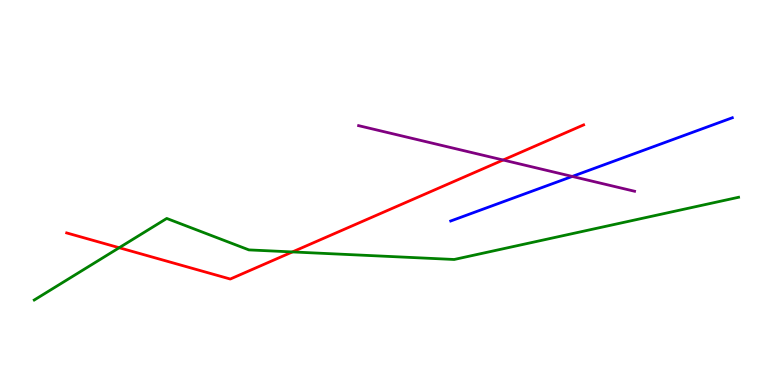[{'lines': ['blue', 'red'], 'intersections': []}, {'lines': ['green', 'red'], 'intersections': [{'x': 1.54, 'y': 3.57}, {'x': 3.77, 'y': 3.46}]}, {'lines': ['purple', 'red'], 'intersections': [{'x': 6.49, 'y': 5.84}]}, {'lines': ['blue', 'green'], 'intersections': []}, {'lines': ['blue', 'purple'], 'intersections': [{'x': 7.38, 'y': 5.42}]}, {'lines': ['green', 'purple'], 'intersections': []}]